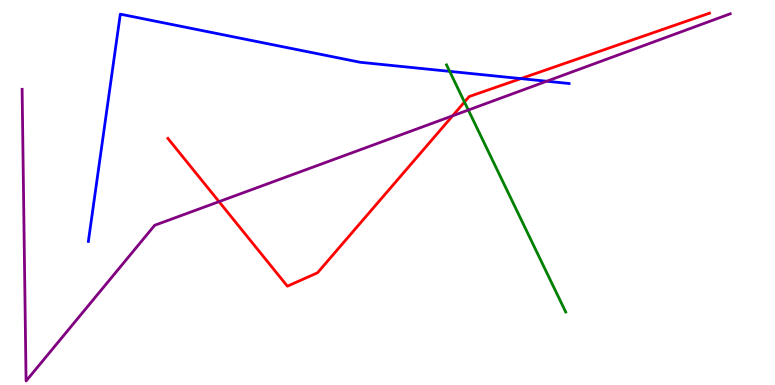[{'lines': ['blue', 'red'], 'intersections': [{'x': 6.72, 'y': 7.96}]}, {'lines': ['green', 'red'], 'intersections': [{'x': 5.99, 'y': 7.35}]}, {'lines': ['purple', 'red'], 'intersections': [{'x': 2.83, 'y': 4.76}, {'x': 5.84, 'y': 6.99}]}, {'lines': ['blue', 'green'], 'intersections': [{'x': 5.8, 'y': 8.15}]}, {'lines': ['blue', 'purple'], 'intersections': [{'x': 7.05, 'y': 7.89}]}, {'lines': ['green', 'purple'], 'intersections': [{'x': 6.04, 'y': 7.14}]}]